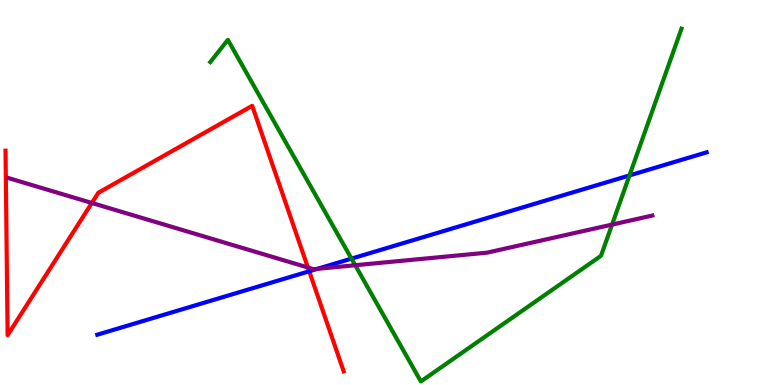[{'lines': ['blue', 'red'], 'intersections': [{'x': 3.99, 'y': 2.95}]}, {'lines': ['green', 'red'], 'intersections': []}, {'lines': ['purple', 'red'], 'intersections': [{'x': 1.19, 'y': 4.73}, {'x': 3.97, 'y': 3.05}]}, {'lines': ['blue', 'green'], 'intersections': [{'x': 4.54, 'y': 3.28}, {'x': 8.12, 'y': 5.44}]}, {'lines': ['blue', 'purple'], 'intersections': [{'x': 4.1, 'y': 3.02}]}, {'lines': ['green', 'purple'], 'intersections': [{'x': 4.58, 'y': 3.11}, {'x': 7.9, 'y': 4.17}]}]